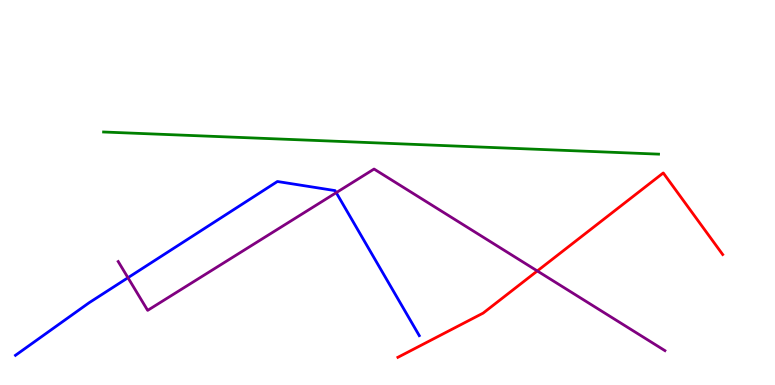[{'lines': ['blue', 'red'], 'intersections': []}, {'lines': ['green', 'red'], 'intersections': []}, {'lines': ['purple', 'red'], 'intersections': [{'x': 6.93, 'y': 2.96}]}, {'lines': ['blue', 'green'], 'intersections': []}, {'lines': ['blue', 'purple'], 'intersections': [{'x': 1.65, 'y': 2.79}, {'x': 4.34, 'y': 5.0}]}, {'lines': ['green', 'purple'], 'intersections': []}]